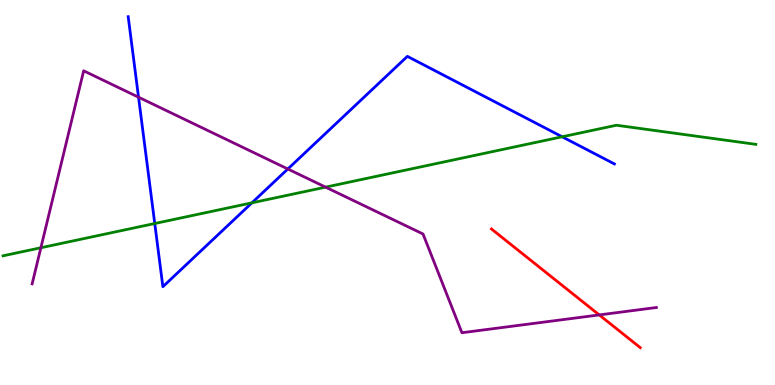[{'lines': ['blue', 'red'], 'intersections': []}, {'lines': ['green', 'red'], 'intersections': []}, {'lines': ['purple', 'red'], 'intersections': [{'x': 7.73, 'y': 1.82}]}, {'lines': ['blue', 'green'], 'intersections': [{'x': 2.0, 'y': 4.19}, {'x': 3.25, 'y': 4.73}, {'x': 7.25, 'y': 6.45}]}, {'lines': ['blue', 'purple'], 'intersections': [{'x': 1.79, 'y': 7.48}, {'x': 3.71, 'y': 5.61}]}, {'lines': ['green', 'purple'], 'intersections': [{'x': 0.527, 'y': 3.56}, {'x': 4.2, 'y': 5.14}]}]